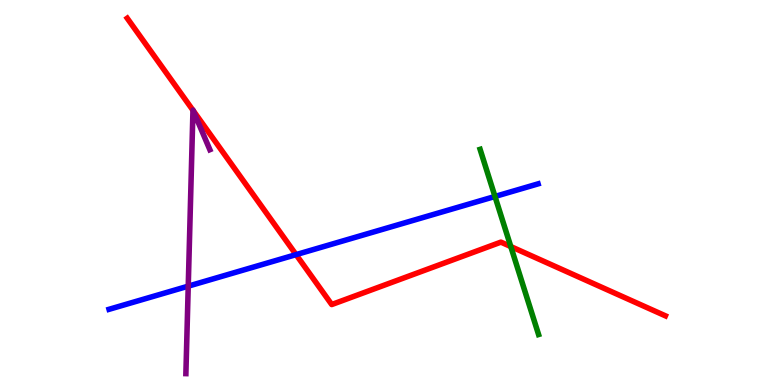[{'lines': ['blue', 'red'], 'intersections': [{'x': 3.82, 'y': 3.39}]}, {'lines': ['green', 'red'], 'intersections': [{'x': 6.59, 'y': 3.6}]}, {'lines': ['purple', 'red'], 'intersections': [{'x': 2.49, 'y': 7.14}, {'x': 2.49, 'y': 7.13}]}, {'lines': ['blue', 'green'], 'intersections': [{'x': 6.39, 'y': 4.9}]}, {'lines': ['blue', 'purple'], 'intersections': [{'x': 2.43, 'y': 2.57}]}, {'lines': ['green', 'purple'], 'intersections': []}]